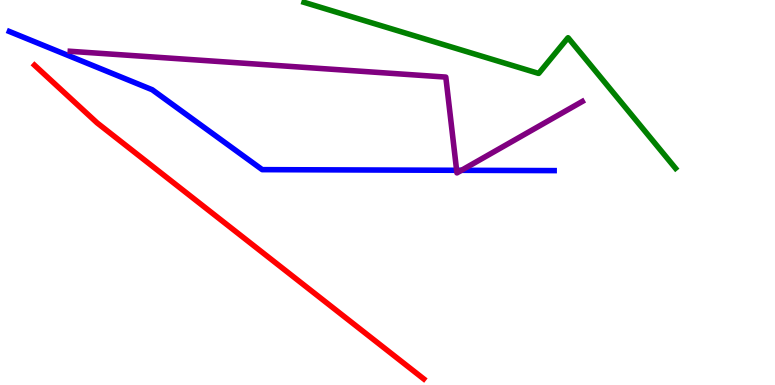[{'lines': ['blue', 'red'], 'intersections': []}, {'lines': ['green', 'red'], 'intersections': []}, {'lines': ['purple', 'red'], 'intersections': []}, {'lines': ['blue', 'green'], 'intersections': []}, {'lines': ['blue', 'purple'], 'intersections': [{'x': 5.89, 'y': 5.58}, {'x': 5.95, 'y': 5.58}]}, {'lines': ['green', 'purple'], 'intersections': []}]